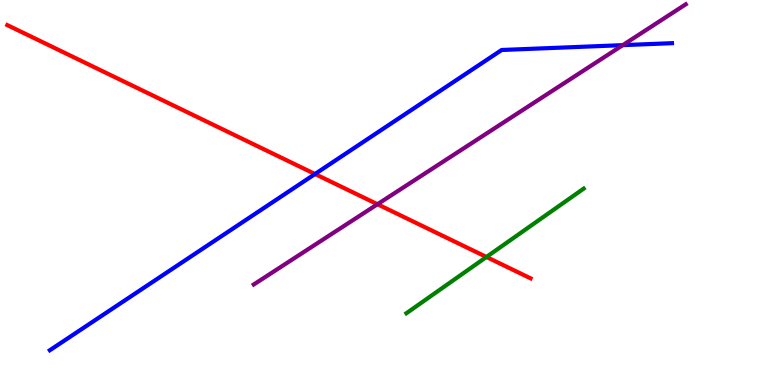[{'lines': ['blue', 'red'], 'intersections': [{'x': 4.06, 'y': 5.48}]}, {'lines': ['green', 'red'], 'intersections': [{'x': 6.28, 'y': 3.33}]}, {'lines': ['purple', 'red'], 'intersections': [{'x': 4.87, 'y': 4.7}]}, {'lines': ['blue', 'green'], 'intersections': []}, {'lines': ['blue', 'purple'], 'intersections': [{'x': 8.04, 'y': 8.83}]}, {'lines': ['green', 'purple'], 'intersections': []}]